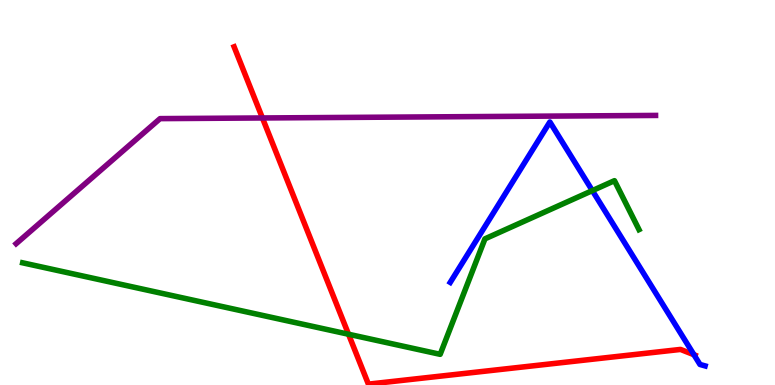[{'lines': ['blue', 'red'], 'intersections': [{'x': 8.95, 'y': 0.786}]}, {'lines': ['green', 'red'], 'intersections': [{'x': 4.5, 'y': 1.32}]}, {'lines': ['purple', 'red'], 'intersections': [{'x': 3.39, 'y': 6.94}]}, {'lines': ['blue', 'green'], 'intersections': [{'x': 7.64, 'y': 5.05}]}, {'lines': ['blue', 'purple'], 'intersections': []}, {'lines': ['green', 'purple'], 'intersections': []}]